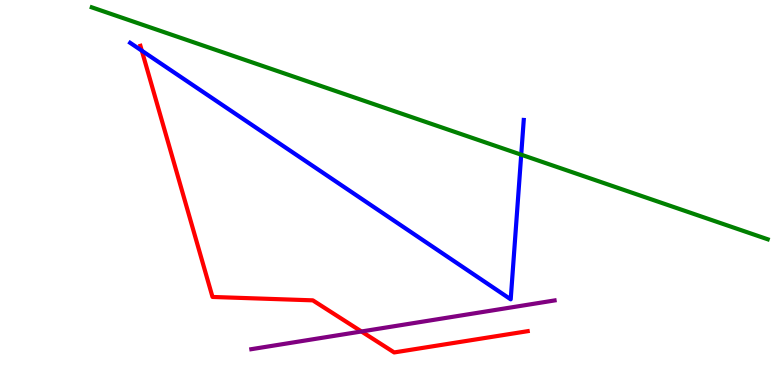[{'lines': ['blue', 'red'], 'intersections': [{'x': 1.83, 'y': 8.68}]}, {'lines': ['green', 'red'], 'intersections': []}, {'lines': ['purple', 'red'], 'intersections': [{'x': 4.66, 'y': 1.39}]}, {'lines': ['blue', 'green'], 'intersections': [{'x': 6.73, 'y': 5.98}]}, {'lines': ['blue', 'purple'], 'intersections': []}, {'lines': ['green', 'purple'], 'intersections': []}]